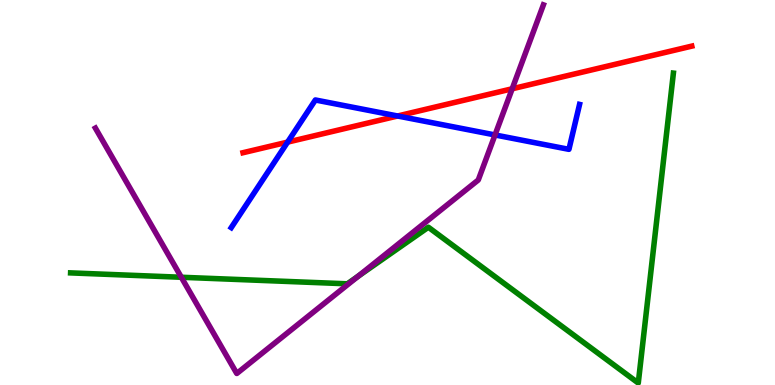[{'lines': ['blue', 'red'], 'intersections': [{'x': 3.71, 'y': 6.31}, {'x': 5.13, 'y': 6.99}]}, {'lines': ['green', 'red'], 'intersections': []}, {'lines': ['purple', 'red'], 'intersections': [{'x': 6.61, 'y': 7.69}]}, {'lines': ['blue', 'green'], 'intersections': []}, {'lines': ['blue', 'purple'], 'intersections': [{'x': 6.39, 'y': 6.49}]}, {'lines': ['green', 'purple'], 'intersections': [{'x': 2.34, 'y': 2.8}, {'x': 4.62, 'y': 2.82}]}]